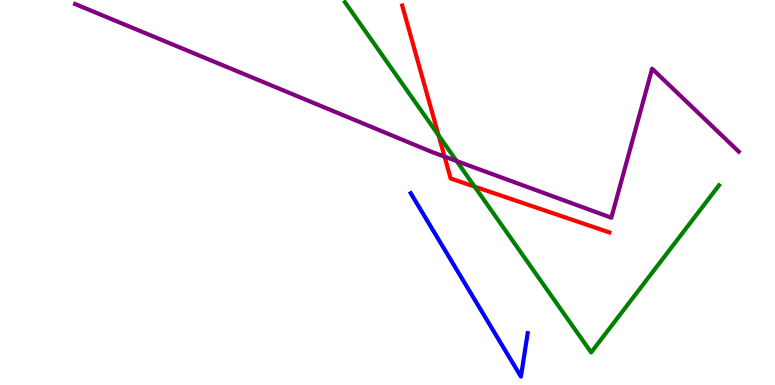[{'lines': ['blue', 'red'], 'intersections': []}, {'lines': ['green', 'red'], 'intersections': [{'x': 5.66, 'y': 6.48}, {'x': 6.12, 'y': 5.15}]}, {'lines': ['purple', 'red'], 'intersections': [{'x': 5.74, 'y': 5.93}]}, {'lines': ['blue', 'green'], 'intersections': []}, {'lines': ['blue', 'purple'], 'intersections': []}, {'lines': ['green', 'purple'], 'intersections': [{'x': 5.89, 'y': 5.82}]}]